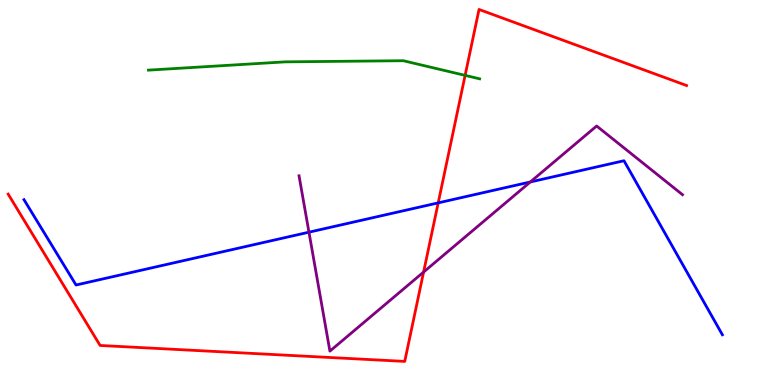[{'lines': ['blue', 'red'], 'intersections': [{'x': 5.65, 'y': 4.73}]}, {'lines': ['green', 'red'], 'intersections': [{'x': 6.0, 'y': 8.04}]}, {'lines': ['purple', 'red'], 'intersections': [{'x': 5.47, 'y': 2.93}]}, {'lines': ['blue', 'green'], 'intersections': []}, {'lines': ['blue', 'purple'], 'intersections': [{'x': 3.99, 'y': 3.97}, {'x': 6.84, 'y': 5.27}]}, {'lines': ['green', 'purple'], 'intersections': []}]